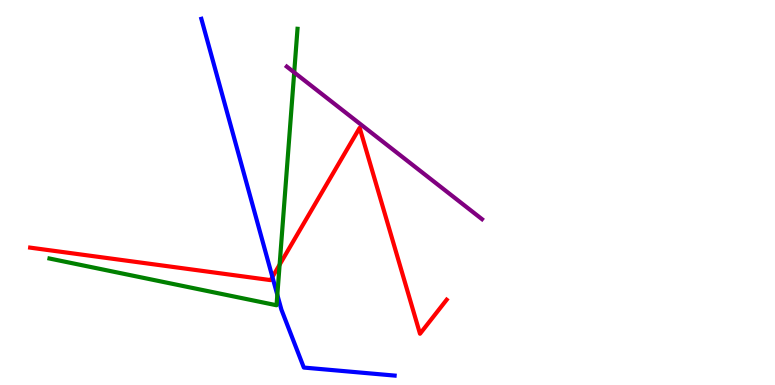[{'lines': ['blue', 'red'], 'intersections': [{'x': 3.52, 'y': 2.81}]}, {'lines': ['green', 'red'], 'intersections': [{'x': 3.61, 'y': 3.13}]}, {'lines': ['purple', 'red'], 'intersections': []}, {'lines': ['blue', 'green'], 'intersections': [{'x': 3.58, 'y': 2.34}]}, {'lines': ['blue', 'purple'], 'intersections': []}, {'lines': ['green', 'purple'], 'intersections': [{'x': 3.8, 'y': 8.12}]}]